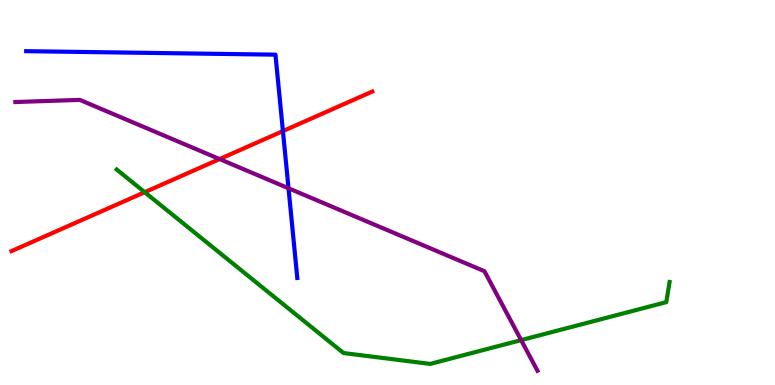[{'lines': ['blue', 'red'], 'intersections': [{'x': 3.65, 'y': 6.6}]}, {'lines': ['green', 'red'], 'intersections': [{'x': 1.87, 'y': 5.01}]}, {'lines': ['purple', 'red'], 'intersections': [{'x': 2.83, 'y': 5.87}]}, {'lines': ['blue', 'green'], 'intersections': []}, {'lines': ['blue', 'purple'], 'intersections': [{'x': 3.72, 'y': 5.11}]}, {'lines': ['green', 'purple'], 'intersections': [{'x': 6.72, 'y': 1.17}]}]